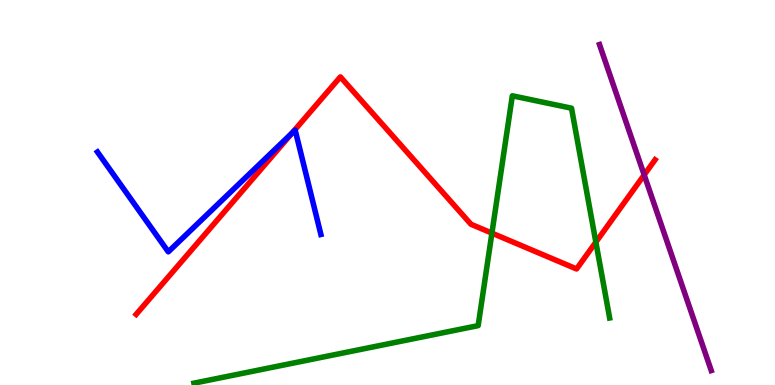[{'lines': ['blue', 'red'], 'intersections': [{'x': 3.77, 'y': 6.55}]}, {'lines': ['green', 'red'], 'intersections': [{'x': 6.35, 'y': 3.94}, {'x': 7.69, 'y': 3.71}]}, {'lines': ['purple', 'red'], 'intersections': [{'x': 8.31, 'y': 5.46}]}, {'lines': ['blue', 'green'], 'intersections': []}, {'lines': ['blue', 'purple'], 'intersections': []}, {'lines': ['green', 'purple'], 'intersections': []}]